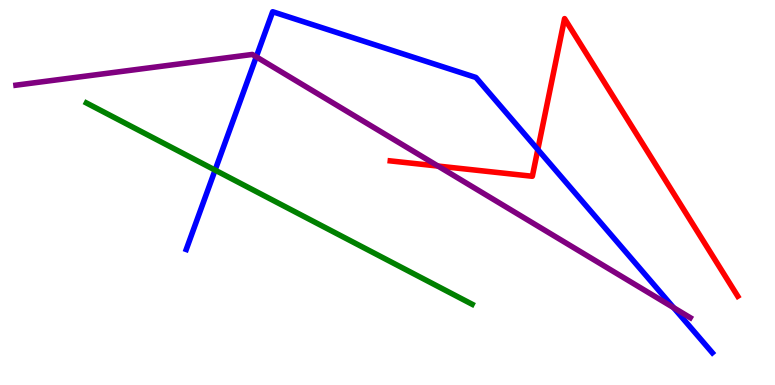[{'lines': ['blue', 'red'], 'intersections': [{'x': 6.94, 'y': 6.12}]}, {'lines': ['green', 'red'], 'intersections': []}, {'lines': ['purple', 'red'], 'intersections': [{'x': 5.65, 'y': 5.69}]}, {'lines': ['blue', 'green'], 'intersections': [{'x': 2.78, 'y': 5.58}]}, {'lines': ['blue', 'purple'], 'intersections': [{'x': 3.31, 'y': 8.52}, {'x': 8.69, 'y': 2.01}]}, {'lines': ['green', 'purple'], 'intersections': []}]